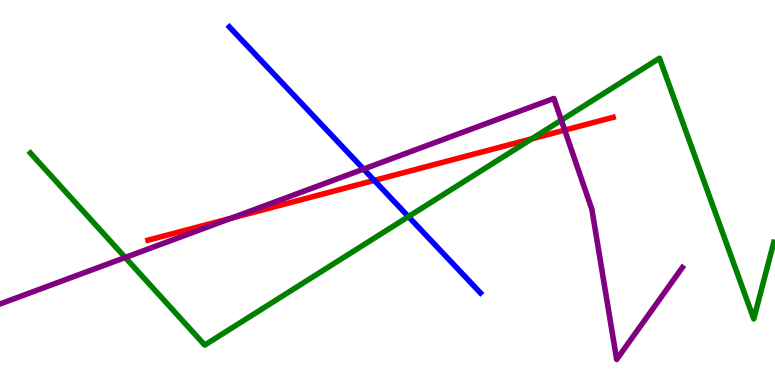[{'lines': ['blue', 'red'], 'intersections': [{'x': 4.83, 'y': 5.31}]}, {'lines': ['green', 'red'], 'intersections': [{'x': 6.86, 'y': 6.39}]}, {'lines': ['purple', 'red'], 'intersections': [{'x': 2.98, 'y': 4.33}, {'x': 7.29, 'y': 6.62}]}, {'lines': ['blue', 'green'], 'intersections': [{'x': 5.27, 'y': 4.37}]}, {'lines': ['blue', 'purple'], 'intersections': [{'x': 4.69, 'y': 5.61}]}, {'lines': ['green', 'purple'], 'intersections': [{'x': 1.62, 'y': 3.31}, {'x': 7.24, 'y': 6.88}]}]